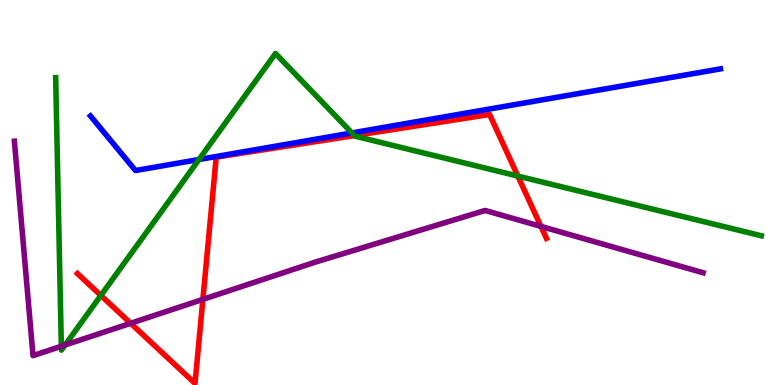[{'lines': ['blue', 'red'], 'intersections': []}, {'lines': ['green', 'red'], 'intersections': [{'x': 1.3, 'y': 2.33}, {'x': 4.57, 'y': 6.48}, {'x': 6.68, 'y': 5.43}]}, {'lines': ['purple', 'red'], 'intersections': [{'x': 1.69, 'y': 1.6}, {'x': 2.62, 'y': 2.22}, {'x': 6.98, 'y': 4.12}]}, {'lines': ['blue', 'green'], 'intersections': [{'x': 2.57, 'y': 5.86}, {'x': 4.54, 'y': 6.55}]}, {'lines': ['blue', 'purple'], 'intersections': []}, {'lines': ['green', 'purple'], 'intersections': [{'x': 0.791, 'y': 1.01}, {'x': 0.84, 'y': 1.04}]}]